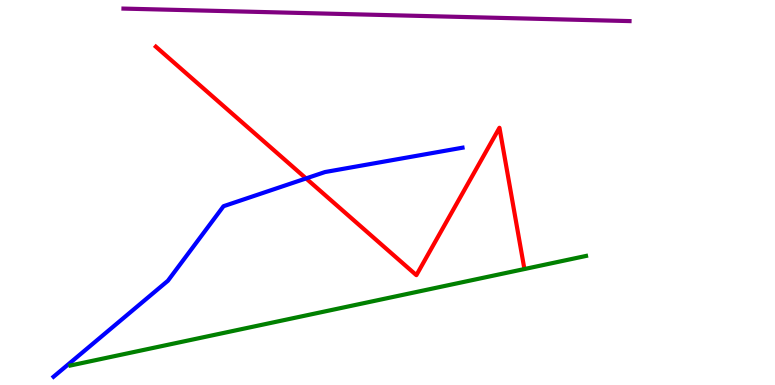[{'lines': ['blue', 'red'], 'intersections': [{'x': 3.95, 'y': 5.37}]}, {'lines': ['green', 'red'], 'intersections': []}, {'lines': ['purple', 'red'], 'intersections': []}, {'lines': ['blue', 'green'], 'intersections': []}, {'lines': ['blue', 'purple'], 'intersections': []}, {'lines': ['green', 'purple'], 'intersections': []}]